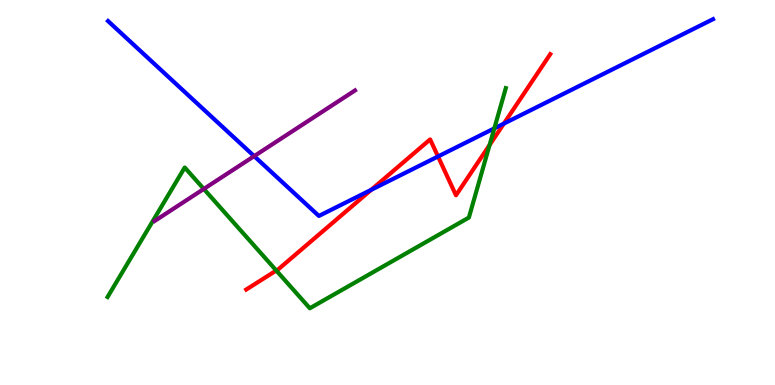[{'lines': ['blue', 'red'], 'intersections': [{'x': 4.79, 'y': 5.07}, {'x': 5.65, 'y': 5.94}, {'x': 6.5, 'y': 6.79}]}, {'lines': ['green', 'red'], 'intersections': [{'x': 3.56, 'y': 2.97}, {'x': 6.32, 'y': 6.23}]}, {'lines': ['purple', 'red'], 'intersections': []}, {'lines': ['blue', 'green'], 'intersections': [{'x': 6.38, 'y': 6.67}]}, {'lines': ['blue', 'purple'], 'intersections': [{'x': 3.28, 'y': 5.94}]}, {'lines': ['green', 'purple'], 'intersections': [{'x': 2.63, 'y': 5.09}]}]